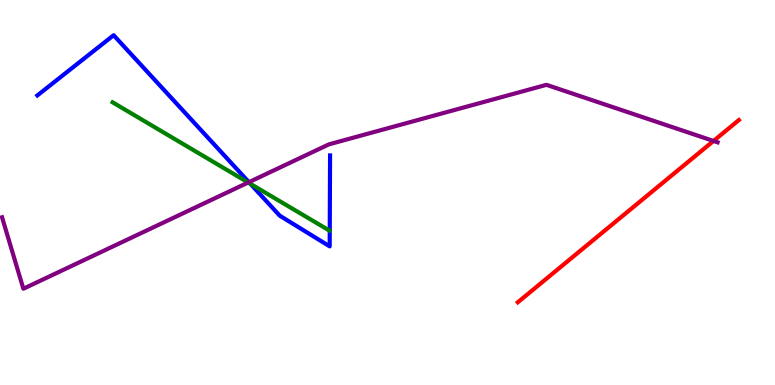[{'lines': ['blue', 'red'], 'intersections': []}, {'lines': ['green', 'red'], 'intersections': []}, {'lines': ['purple', 'red'], 'intersections': [{'x': 9.21, 'y': 6.34}]}, {'lines': ['blue', 'green'], 'intersections': [{'x': 3.23, 'y': 5.22}]}, {'lines': ['blue', 'purple'], 'intersections': [{'x': 3.21, 'y': 5.27}]}, {'lines': ['green', 'purple'], 'intersections': [{'x': 3.2, 'y': 5.26}]}]